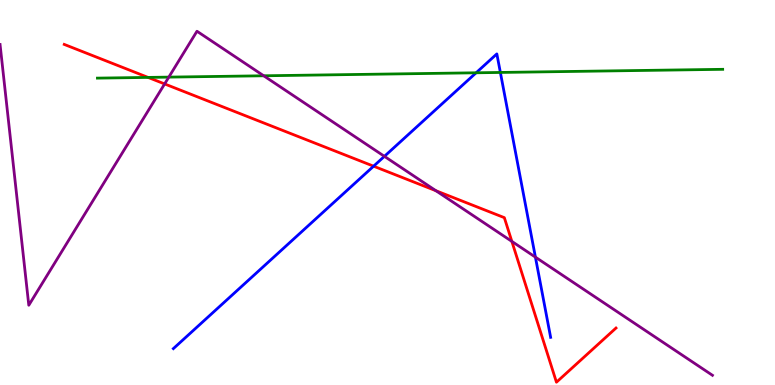[{'lines': ['blue', 'red'], 'intersections': [{'x': 4.82, 'y': 5.68}]}, {'lines': ['green', 'red'], 'intersections': [{'x': 1.91, 'y': 7.99}]}, {'lines': ['purple', 'red'], 'intersections': [{'x': 2.12, 'y': 7.82}, {'x': 5.62, 'y': 5.05}, {'x': 6.6, 'y': 3.73}]}, {'lines': ['blue', 'green'], 'intersections': [{'x': 6.14, 'y': 8.11}, {'x': 6.46, 'y': 8.12}]}, {'lines': ['blue', 'purple'], 'intersections': [{'x': 4.96, 'y': 5.94}, {'x': 6.91, 'y': 3.32}]}, {'lines': ['green', 'purple'], 'intersections': [{'x': 2.18, 'y': 8.0}, {'x': 3.4, 'y': 8.03}]}]